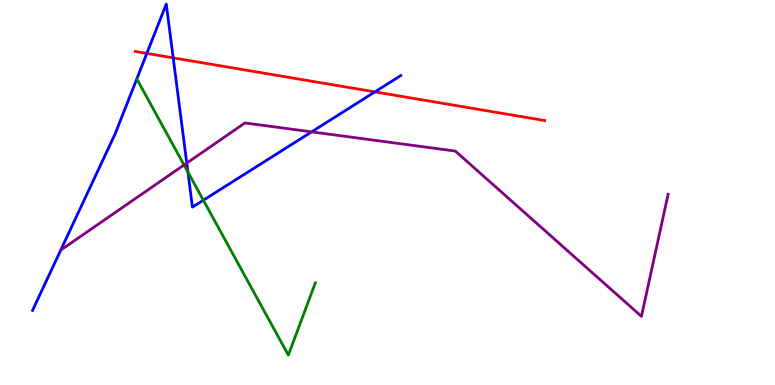[{'lines': ['blue', 'red'], 'intersections': [{'x': 1.89, 'y': 8.61}, {'x': 2.23, 'y': 8.5}, {'x': 4.84, 'y': 7.61}]}, {'lines': ['green', 'red'], 'intersections': []}, {'lines': ['purple', 'red'], 'intersections': []}, {'lines': ['blue', 'green'], 'intersections': [{'x': 2.42, 'y': 5.53}, {'x': 2.62, 'y': 4.8}]}, {'lines': ['blue', 'purple'], 'intersections': [{'x': 2.41, 'y': 5.76}, {'x': 4.02, 'y': 6.58}]}, {'lines': ['green', 'purple'], 'intersections': [{'x': 2.37, 'y': 5.71}]}]